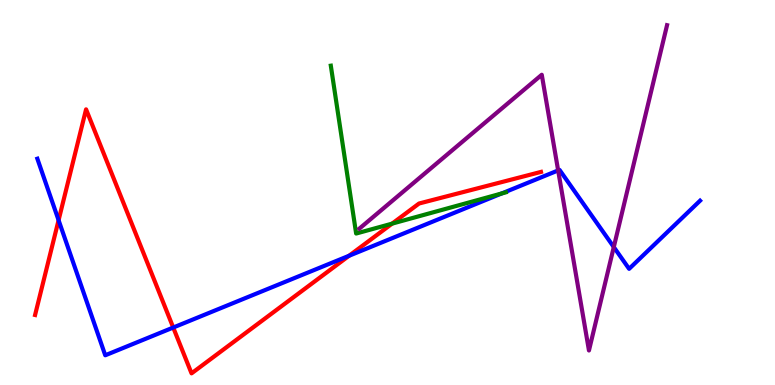[{'lines': ['blue', 'red'], 'intersections': [{'x': 0.756, 'y': 4.28}, {'x': 2.24, 'y': 1.49}, {'x': 4.5, 'y': 3.36}]}, {'lines': ['green', 'red'], 'intersections': [{'x': 5.06, 'y': 4.19}]}, {'lines': ['purple', 'red'], 'intersections': []}, {'lines': ['blue', 'green'], 'intersections': [{'x': 6.47, 'y': 4.98}]}, {'lines': ['blue', 'purple'], 'intersections': [{'x': 7.2, 'y': 5.57}, {'x': 7.92, 'y': 3.58}]}, {'lines': ['green', 'purple'], 'intersections': []}]